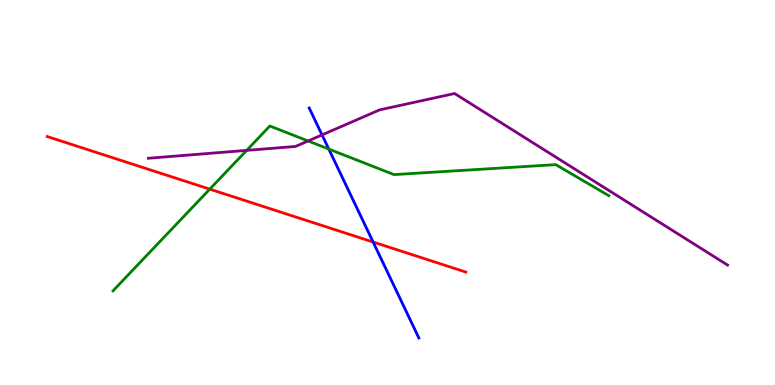[{'lines': ['blue', 'red'], 'intersections': [{'x': 4.81, 'y': 3.71}]}, {'lines': ['green', 'red'], 'intersections': [{'x': 2.71, 'y': 5.09}]}, {'lines': ['purple', 'red'], 'intersections': []}, {'lines': ['blue', 'green'], 'intersections': [{'x': 4.24, 'y': 6.13}]}, {'lines': ['blue', 'purple'], 'intersections': [{'x': 4.16, 'y': 6.5}]}, {'lines': ['green', 'purple'], 'intersections': [{'x': 3.18, 'y': 6.09}, {'x': 3.98, 'y': 6.34}]}]